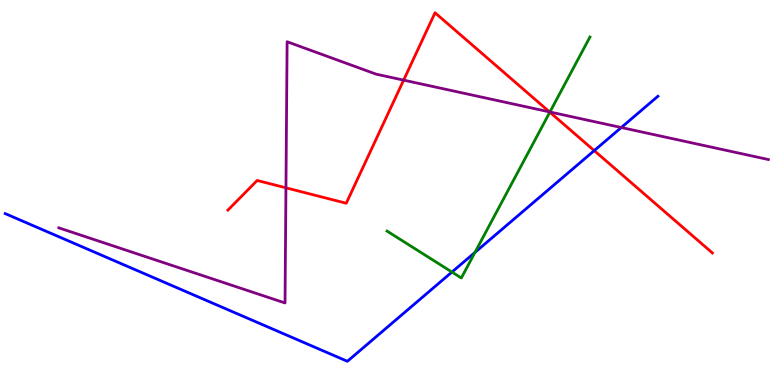[{'lines': ['blue', 'red'], 'intersections': [{'x': 7.67, 'y': 6.09}]}, {'lines': ['green', 'red'], 'intersections': [{'x': 7.09, 'y': 7.09}]}, {'lines': ['purple', 'red'], 'intersections': [{'x': 3.69, 'y': 5.12}, {'x': 5.21, 'y': 7.92}, {'x': 7.09, 'y': 7.09}]}, {'lines': ['blue', 'green'], 'intersections': [{'x': 5.83, 'y': 2.93}, {'x': 6.13, 'y': 3.44}]}, {'lines': ['blue', 'purple'], 'intersections': [{'x': 8.02, 'y': 6.69}]}, {'lines': ['green', 'purple'], 'intersections': [{'x': 7.1, 'y': 7.09}]}]